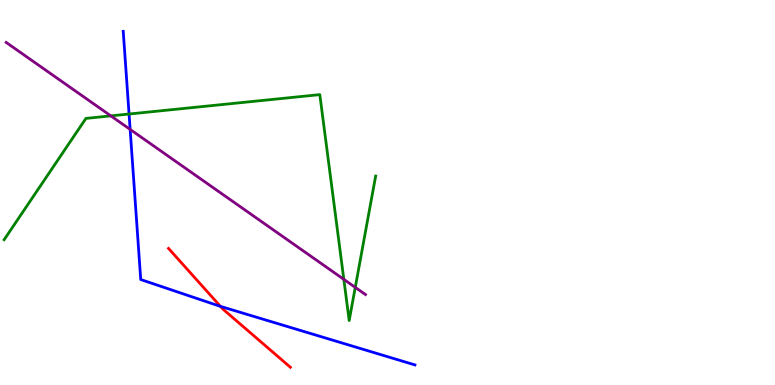[{'lines': ['blue', 'red'], 'intersections': [{'x': 2.84, 'y': 2.04}]}, {'lines': ['green', 'red'], 'intersections': []}, {'lines': ['purple', 'red'], 'intersections': []}, {'lines': ['blue', 'green'], 'intersections': [{'x': 1.67, 'y': 7.04}]}, {'lines': ['blue', 'purple'], 'intersections': [{'x': 1.68, 'y': 6.64}]}, {'lines': ['green', 'purple'], 'intersections': [{'x': 1.43, 'y': 6.99}, {'x': 4.44, 'y': 2.74}, {'x': 4.58, 'y': 2.54}]}]